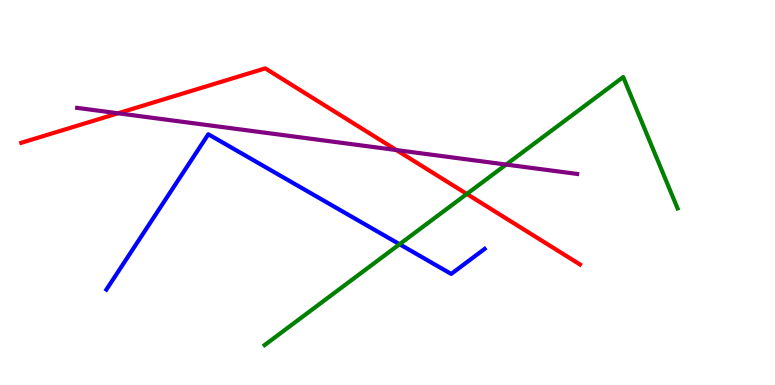[{'lines': ['blue', 'red'], 'intersections': []}, {'lines': ['green', 'red'], 'intersections': [{'x': 6.02, 'y': 4.96}]}, {'lines': ['purple', 'red'], 'intersections': [{'x': 1.52, 'y': 7.06}, {'x': 5.11, 'y': 6.1}]}, {'lines': ['blue', 'green'], 'intersections': [{'x': 5.16, 'y': 3.66}]}, {'lines': ['blue', 'purple'], 'intersections': []}, {'lines': ['green', 'purple'], 'intersections': [{'x': 6.53, 'y': 5.73}]}]